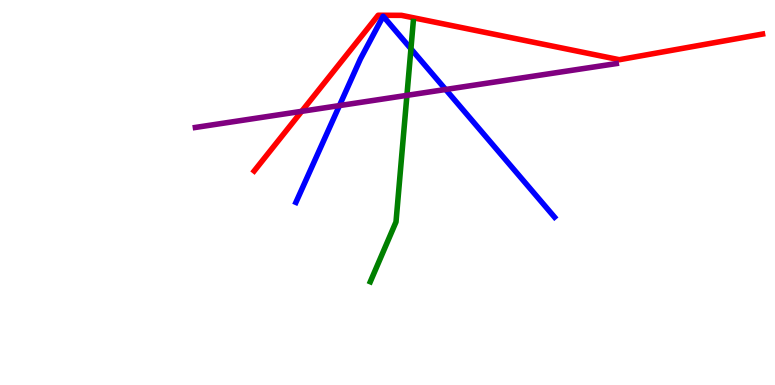[{'lines': ['blue', 'red'], 'intersections': []}, {'lines': ['green', 'red'], 'intersections': []}, {'lines': ['purple', 'red'], 'intersections': [{'x': 3.89, 'y': 7.11}]}, {'lines': ['blue', 'green'], 'intersections': [{'x': 5.3, 'y': 8.73}]}, {'lines': ['blue', 'purple'], 'intersections': [{'x': 4.38, 'y': 7.26}, {'x': 5.75, 'y': 7.68}]}, {'lines': ['green', 'purple'], 'intersections': [{'x': 5.25, 'y': 7.52}]}]